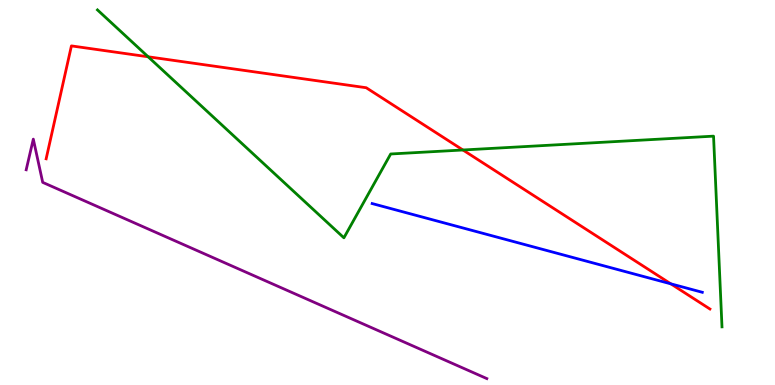[{'lines': ['blue', 'red'], 'intersections': [{'x': 8.66, 'y': 2.63}]}, {'lines': ['green', 'red'], 'intersections': [{'x': 1.91, 'y': 8.53}, {'x': 5.97, 'y': 6.1}]}, {'lines': ['purple', 'red'], 'intersections': []}, {'lines': ['blue', 'green'], 'intersections': []}, {'lines': ['blue', 'purple'], 'intersections': []}, {'lines': ['green', 'purple'], 'intersections': []}]